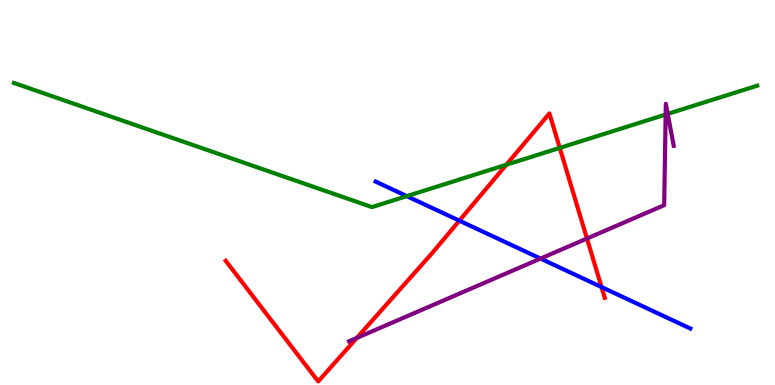[{'lines': ['blue', 'red'], 'intersections': [{'x': 5.93, 'y': 4.27}, {'x': 7.76, 'y': 2.54}]}, {'lines': ['green', 'red'], 'intersections': [{'x': 6.53, 'y': 5.72}, {'x': 7.22, 'y': 6.16}]}, {'lines': ['purple', 'red'], 'intersections': [{'x': 4.6, 'y': 1.22}, {'x': 7.57, 'y': 3.8}]}, {'lines': ['blue', 'green'], 'intersections': [{'x': 5.25, 'y': 4.91}]}, {'lines': ['blue', 'purple'], 'intersections': [{'x': 6.97, 'y': 3.28}]}, {'lines': ['green', 'purple'], 'intersections': [{'x': 8.59, 'y': 7.02}, {'x': 8.62, 'y': 7.04}]}]